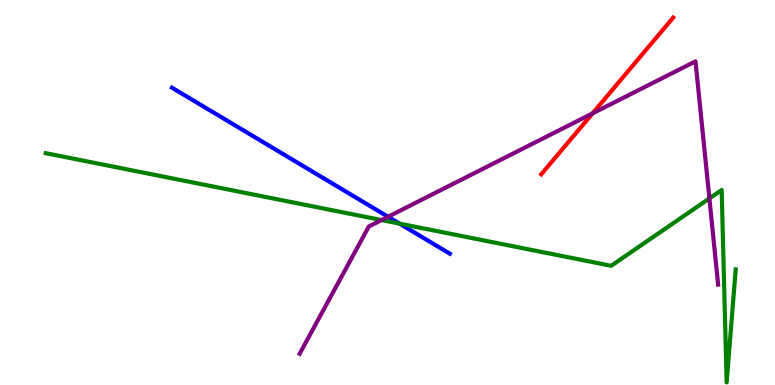[{'lines': ['blue', 'red'], 'intersections': []}, {'lines': ['green', 'red'], 'intersections': []}, {'lines': ['purple', 'red'], 'intersections': [{'x': 7.65, 'y': 7.05}]}, {'lines': ['blue', 'green'], 'intersections': [{'x': 5.16, 'y': 4.19}]}, {'lines': ['blue', 'purple'], 'intersections': [{'x': 5.01, 'y': 4.37}]}, {'lines': ['green', 'purple'], 'intersections': [{'x': 4.92, 'y': 4.28}, {'x': 9.15, 'y': 4.85}]}]